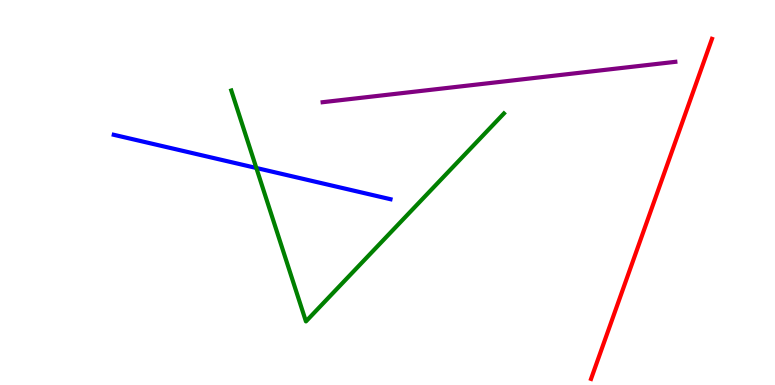[{'lines': ['blue', 'red'], 'intersections': []}, {'lines': ['green', 'red'], 'intersections': []}, {'lines': ['purple', 'red'], 'intersections': []}, {'lines': ['blue', 'green'], 'intersections': [{'x': 3.31, 'y': 5.64}]}, {'lines': ['blue', 'purple'], 'intersections': []}, {'lines': ['green', 'purple'], 'intersections': []}]